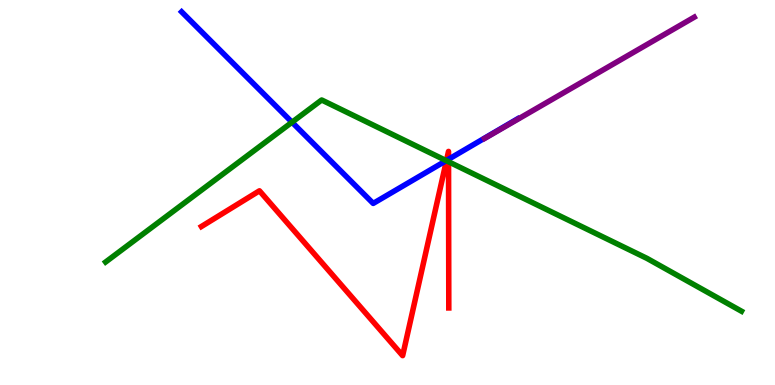[{'lines': ['blue', 'red'], 'intersections': [{'x': 5.76, 'y': 5.83}, {'x': 5.79, 'y': 5.86}]}, {'lines': ['green', 'red'], 'intersections': [{'x': 5.76, 'y': 5.83}, {'x': 5.79, 'y': 5.8}]}, {'lines': ['purple', 'red'], 'intersections': []}, {'lines': ['blue', 'green'], 'intersections': [{'x': 3.77, 'y': 6.83}, {'x': 5.76, 'y': 5.83}]}, {'lines': ['blue', 'purple'], 'intersections': []}, {'lines': ['green', 'purple'], 'intersections': []}]